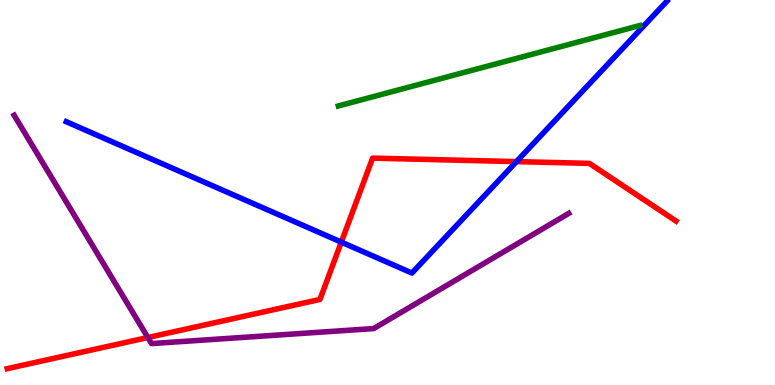[{'lines': ['blue', 'red'], 'intersections': [{'x': 4.4, 'y': 3.71}, {'x': 6.66, 'y': 5.8}]}, {'lines': ['green', 'red'], 'intersections': []}, {'lines': ['purple', 'red'], 'intersections': [{'x': 1.91, 'y': 1.23}]}, {'lines': ['blue', 'green'], 'intersections': []}, {'lines': ['blue', 'purple'], 'intersections': []}, {'lines': ['green', 'purple'], 'intersections': []}]